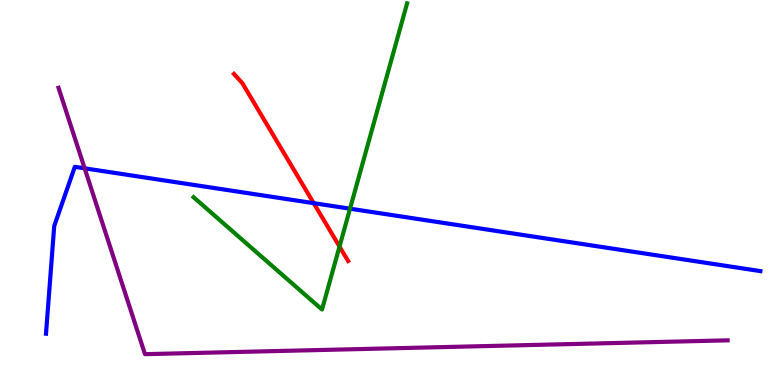[{'lines': ['blue', 'red'], 'intersections': [{'x': 4.05, 'y': 4.72}]}, {'lines': ['green', 'red'], 'intersections': [{'x': 4.38, 'y': 3.6}]}, {'lines': ['purple', 'red'], 'intersections': []}, {'lines': ['blue', 'green'], 'intersections': [{'x': 4.52, 'y': 4.58}]}, {'lines': ['blue', 'purple'], 'intersections': [{'x': 1.09, 'y': 5.63}]}, {'lines': ['green', 'purple'], 'intersections': []}]